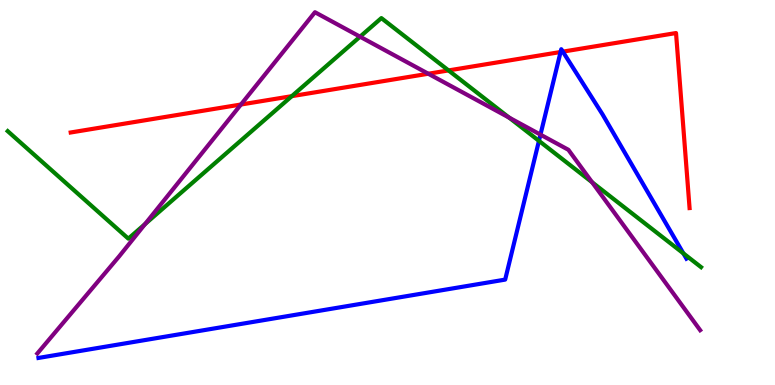[{'lines': ['blue', 'red'], 'intersections': [{'x': 7.23, 'y': 8.65}, {'x': 7.26, 'y': 8.66}]}, {'lines': ['green', 'red'], 'intersections': [{'x': 3.77, 'y': 7.5}, {'x': 5.79, 'y': 8.17}]}, {'lines': ['purple', 'red'], 'intersections': [{'x': 3.11, 'y': 7.29}, {'x': 5.53, 'y': 8.08}]}, {'lines': ['blue', 'green'], 'intersections': [{'x': 6.95, 'y': 6.34}, {'x': 8.82, 'y': 3.42}]}, {'lines': ['blue', 'purple'], 'intersections': [{'x': 6.97, 'y': 6.5}]}, {'lines': ['green', 'purple'], 'intersections': [{'x': 1.87, 'y': 4.18}, {'x': 4.65, 'y': 9.05}, {'x': 6.57, 'y': 6.95}, {'x': 7.64, 'y': 5.27}]}]